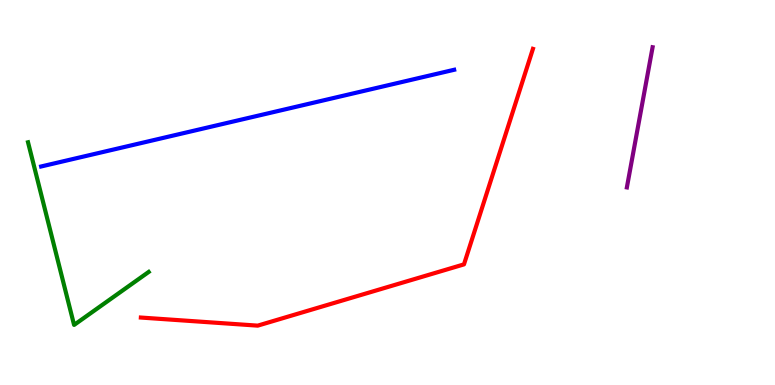[{'lines': ['blue', 'red'], 'intersections': []}, {'lines': ['green', 'red'], 'intersections': []}, {'lines': ['purple', 'red'], 'intersections': []}, {'lines': ['blue', 'green'], 'intersections': []}, {'lines': ['blue', 'purple'], 'intersections': []}, {'lines': ['green', 'purple'], 'intersections': []}]